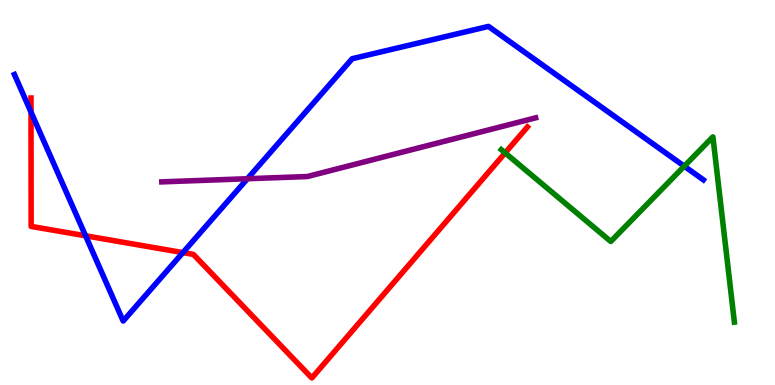[{'lines': ['blue', 'red'], 'intersections': [{'x': 0.4, 'y': 7.09}, {'x': 1.1, 'y': 3.88}, {'x': 2.36, 'y': 3.44}]}, {'lines': ['green', 'red'], 'intersections': [{'x': 6.52, 'y': 6.03}]}, {'lines': ['purple', 'red'], 'intersections': []}, {'lines': ['blue', 'green'], 'intersections': [{'x': 8.83, 'y': 5.68}]}, {'lines': ['blue', 'purple'], 'intersections': [{'x': 3.19, 'y': 5.36}]}, {'lines': ['green', 'purple'], 'intersections': []}]